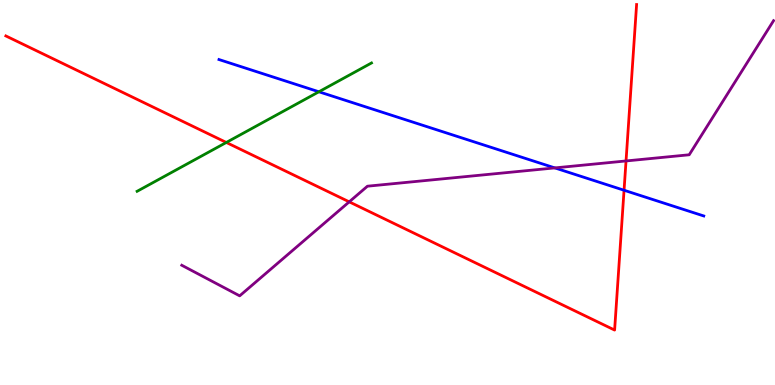[{'lines': ['blue', 'red'], 'intersections': [{'x': 8.05, 'y': 5.06}]}, {'lines': ['green', 'red'], 'intersections': [{'x': 2.92, 'y': 6.3}]}, {'lines': ['purple', 'red'], 'intersections': [{'x': 4.51, 'y': 4.76}, {'x': 8.08, 'y': 5.82}]}, {'lines': ['blue', 'green'], 'intersections': [{'x': 4.11, 'y': 7.62}]}, {'lines': ['blue', 'purple'], 'intersections': [{'x': 7.16, 'y': 5.64}]}, {'lines': ['green', 'purple'], 'intersections': []}]